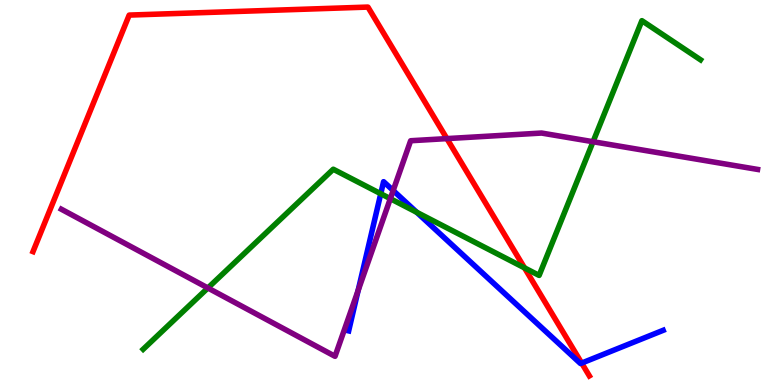[{'lines': ['blue', 'red'], 'intersections': [{'x': 7.51, 'y': 0.569}]}, {'lines': ['green', 'red'], 'intersections': [{'x': 6.77, 'y': 3.04}]}, {'lines': ['purple', 'red'], 'intersections': [{'x': 5.77, 'y': 6.4}]}, {'lines': ['blue', 'green'], 'intersections': [{'x': 4.91, 'y': 4.97}, {'x': 5.38, 'y': 4.49}]}, {'lines': ['blue', 'purple'], 'intersections': [{'x': 4.62, 'y': 2.46}, {'x': 5.07, 'y': 5.05}]}, {'lines': ['green', 'purple'], 'intersections': [{'x': 2.68, 'y': 2.52}, {'x': 5.04, 'y': 4.84}, {'x': 7.65, 'y': 6.32}]}]